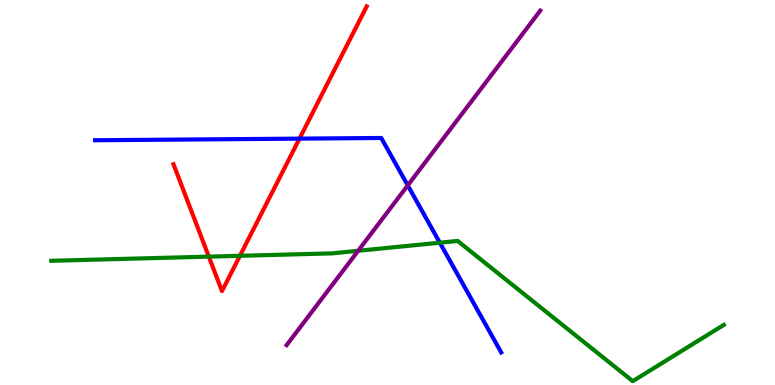[{'lines': ['blue', 'red'], 'intersections': [{'x': 3.86, 'y': 6.4}]}, {'lines': ['green', 'red'], 'intersections': [{'x': 2.69, 'y': 3.33}, {'x': 3.1, 'y': 3.36}]}, {'lines': ['purple', 'red'], 'intersections': []}, {'lines': ['blue', 'green'], 'intersections': [{'x': 5.68, 'y': 3.7}]}, {'lines': ['blue', 'purple'], 'intersections': [{'x': 5.26, 'y': 5.19}]}, {'lines': ['green', 'purple'], 'intersections': [{'x': 4.62, 'y': 3.49}]}]